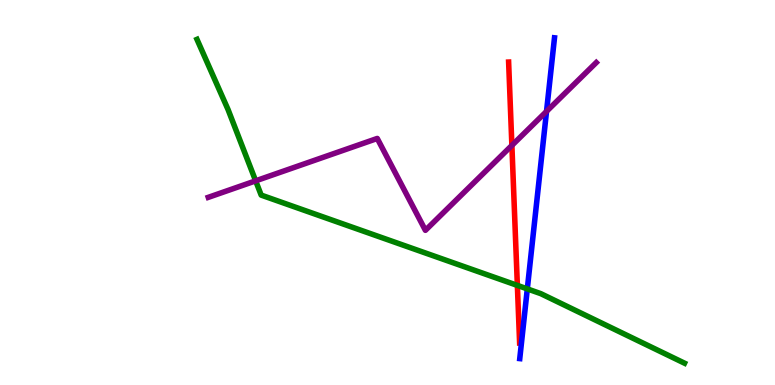[{'lines': ['blue', 'red'], 'intersections': []}, {'lines': ['green', 'red'], 'intersections': [{'x': 6.68, 'y': 2.59}]}, {'lines': ['purple', 'red'], 'intersections': [{'x': 6.6, 'y': 6.22}]}, {'lines': ['blue', 'green'], 'intersections': [{'x': 6.8, 'y': 2.5}]}, {'lines': ['blue', 'purple'], 'intersections': [{'x': 7.05, 'y': 7.11}]}, {'lines': ['green', 'purple'], 'intersections': [{'x': 3.3, 'y': 5.3}]}]